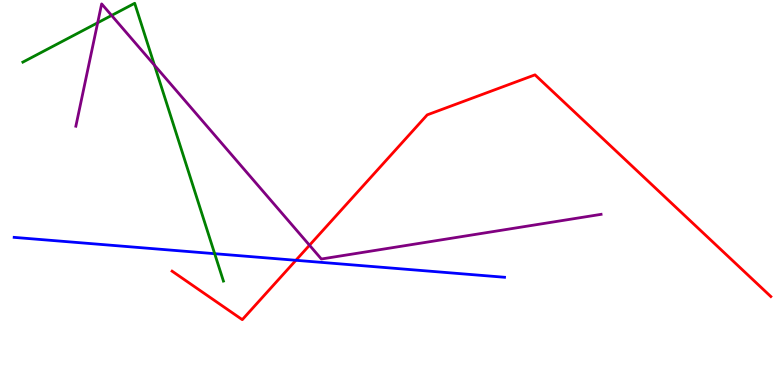[{'lines': ['blue', 'red'], 'intersections': [{'x': 3.82, 'y': 3.24}]}, {'lines': ['green', 'red'], 'intersections': []}, {'lines': ['purple', 'red'], 'intersections': [{'x': 3.99, 'y': 3.63}]}, {'lines': ['blue', 'green'], 'intersections': [{'x': 2.77, 'y': 3.41}]}, {'lines': ['blue', 'purple'], 'intersections': []}, {'lines': ['green', 'purple'], 'intersections': [{'x': 1.26, 'y': 9.41}, {'x': 1.44, 'y': 9.6}, {'x': 1.99, 'y': 8.31}]}]